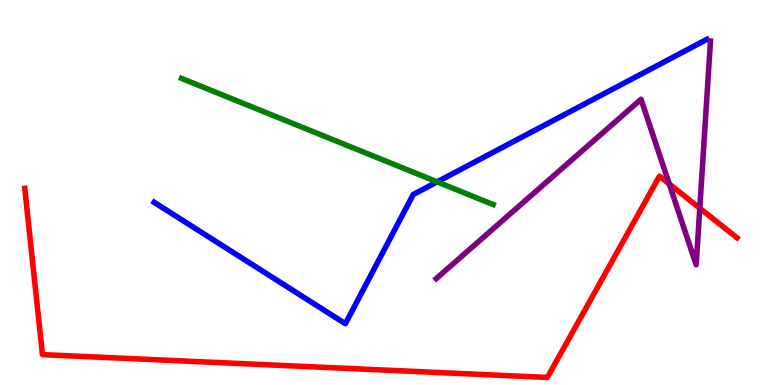[{'lines': ['blue', 'red'], 'intersections': []}, {'lines': ['green', 'red'], 'intersections': []}, {'lines': ['purple', 'red'], 'intersections': [{'x': 8.64, 'y': 5.22}, {'x': 9.03, 'y': 4.59}]}, {'lines': ['blue', 'green'], 'intersections': [{'x': 5.64, 'y': 5.28}]}, {'lines': ['blue', 'purple'], 'intersections': []}, {'lines': ['green', 'purple'], 'intersections': []}]